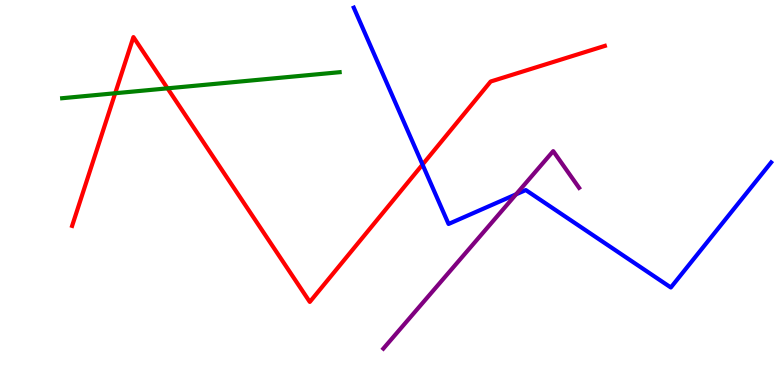[{'lines': ['blue', 'red'], 'intersections': [{'x': 5.45, 'y': 5.73}]}, {'lines': ['green', 'red'], 'intersections': [{'x': 1.49, 'y': 7.58}, {'x': 2.16, 'y': 7.71}]}, {'lines': ['purple', 'red'], 'intersections': []}, {'lines': ['blue', 'green'], 'intersections': []}, {'lines': ['blue', 'purple'], 'intersections': [{'x': 6.66, 'y': 4.95}]}, {'lines': ['green', 'purple'], 'intersections': []}]